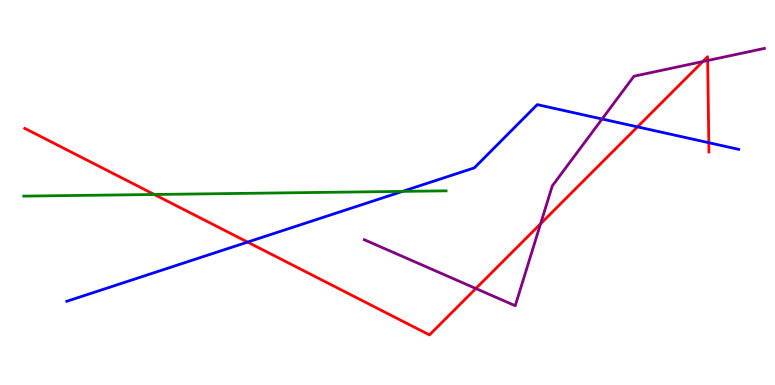[{'lines': ['blue', 'red'], 'intersections': [{'x': 3.19, 'y': 3.71}, {'x': 8.23, 'y': 6.7}, {'x': 9.15, 'y': 6.29}]}, {'lines': ['green', 'red'], 'intersections': [{'x': 1.99, 'y': 4.95}]}, {'lines': ['purple', 'red'], 'intersections': [{'x': 6.14, 'y': 2.51}, {'x': 6.98, 'y': 4.19}, {'x': 9.07, 'y': 8.4}, {'x': 9.13, 'y': 8.43}]}, {'lines': ['blue', 'green'], 'intersections': [{'x': 5.19, 'y': 5.03}]}, {'lines': ['blue', 'purple'], 'intersections': [{'x': 7.77, 'y': 6.91}]}, {'lines': ['green', 'purple'], 'intersections': []}]